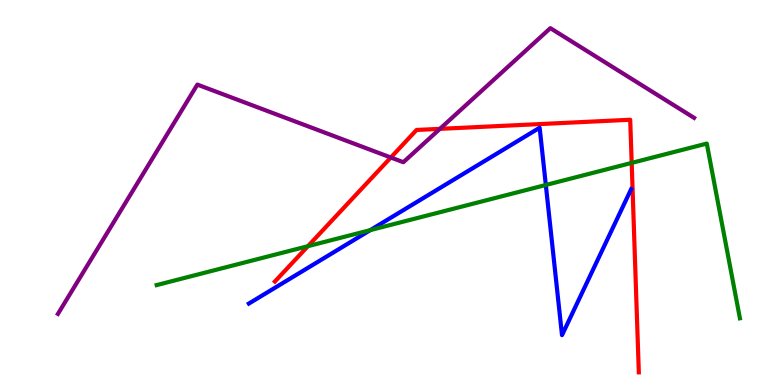[{'lines': ['blue', 'red'], 'intersections': []}, {'lines': ['green', 'red'], 'intersections': [{'x': 3.97, 'y': 3.61}, {'x': 8.15, 'y': 5.77}]}, {'lines': ['purple', 'red'], 'intersections': [{'x': 5.04, 'y': 5.91}, {'x': 5.68, 'y': 6.65}]}, {'lines': ['blue', 'green'], 'intersections': [{'x': 4.78, 'y': 4.02}, {'x': 7.04, 'y': 5.2}]}, {'lines': ['blue', 'purple'], 'intersections': []}, {'lines': ['green', 'purple'], 'intersections': []}]